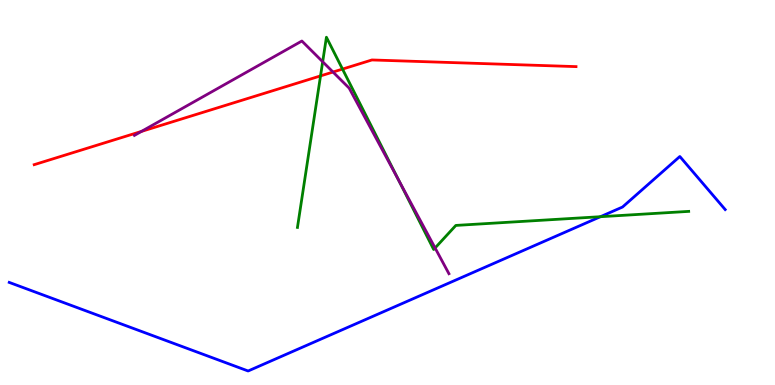[{'lines': ['blue', 'red'], 'intersections': []}, {'lines': ['green', 'red'], 'intersections': [{'x': 4.14, 'y': 8.03}, {'x': 4.42, 'y': 8.21}]}, {'lines': ['purple', 'red'], 'intersections': [{'x': 1.83, 'y': 6.59}, {'x': 4.3, 'y': 8.13}]}, {'lines': ['blue', 'green'], 'intersections': [{'x': 7.75, 'y': 4.37}]}, {'lines': ['blue', 'purple'], 'intersections': []}, {'lines': ['green', 'purple'], 'intersections': [{'x': 4.16, 'y': 8.4}, {'x': 5.15, 'y': 5.31}, {'x': 5.61, 'y': 3.56}]}]